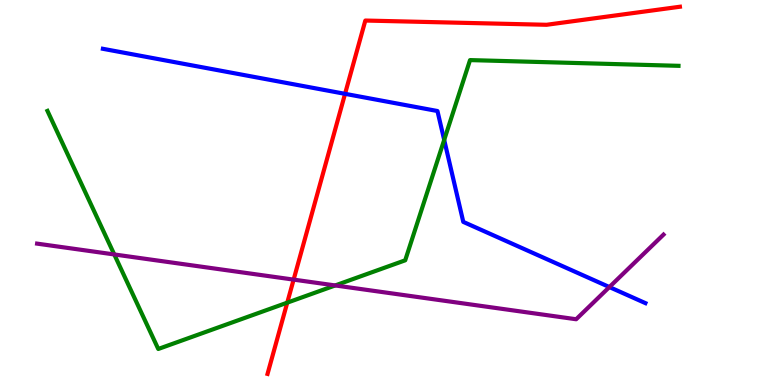[{'lines': ['blue', 'red'], 'intersections': [{'x': 4.45, 'y': 7.56}]}, {'lines': ['green', 'red'], 'intersections': [{'x': 3.71, 'y': 2.14}]}, {'lines': ['purple', 'red'], 'intersections': [{'x': 3.79, 'y': 2.74}]}, {'lines': ['blue', 'green'], 'intersections': [{'x': 5.73, 'y': 6.37}]}, {'lines': ['blue', 'purple'], 'intersections': [{'x': 7.86, 'y': 2.54}]}, {'lines': ['green', 'purple'], 'intersections': [{'x': 1.47, 'y': 3.39}, {'x': 4.33, 'y': 2.59}]}]